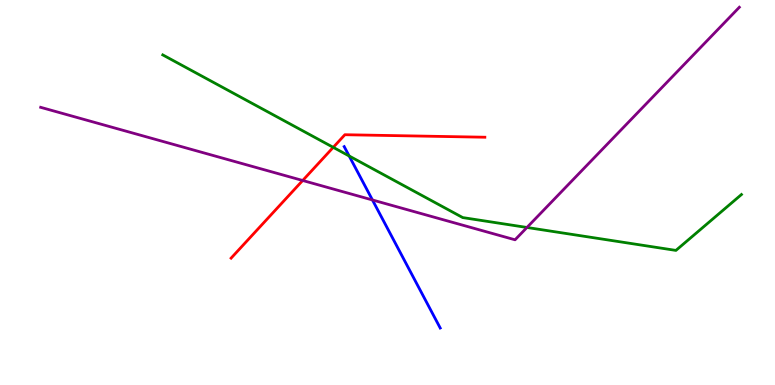[{'lines': ['blue', 'red'], 'intersections': []}, {'lines': ['green', 'red'], 'intersections': [{'x': 4.3, 'y': 6.17}]}, {'lines': ['purple', 'red'], 'intersections': [{'x': 3.91, 'y': 5.31}]}, {'lines': ['blue', 'green'], 'intersections': [{'x': 4.51, 'y': 5.95}]}, {'lines': ['blue', 'purple'], 'intersections': [{'x': 4.81, 'y': 4.81}]}, {'lines': ['green', 'purple'], 'intersections': [{'x': 6.8, 'y': 4.09}]}]